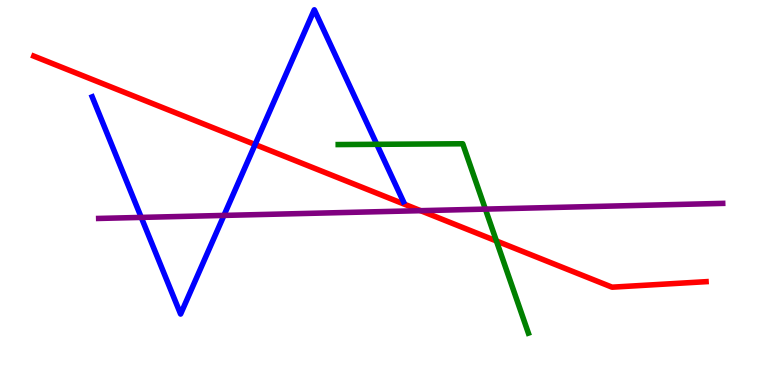[{'lines': ['blue', 'red'], 'intersections': [{'x': 3.29, 'y': 6.25}]}, {'lines': ['green', 'red'], 'intersections': [{'x': 6.41, 'y': 3.74}]}, {'lines': ['purple', 'red'], 'intersections': [{'x': 5.43, 'y': 4.53}]}, {'lines': ['blue', 'green'], 'intersections': [{'x': 4.86, 'y': 6.25}]}, {'lines': ['blue', 'purple'], 'intersections': [{'x': 1.82, 'y': 4.35}, {'x': 2.89, 'y': 4.4}]}, {'lines': ['green', 'purple'], 'intersections': [{'x': 6.26, 'y': 4.57}]}]